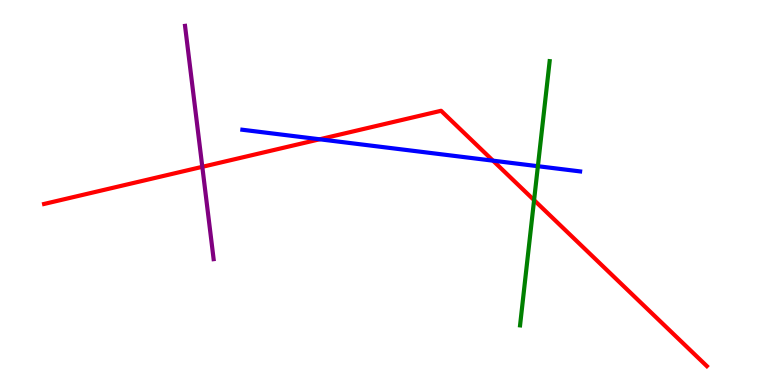[{'lines': ['blue', 'red'], 'intersections': [{'x': 4.12, 'y': 6.38}, {'x': 6.36, 'y': 5.83}]}, {'lines': ['green', 'red'], 'intersections': [{'x': 6.89, 'y': 4.8}]}, {'lines': ['purple', 'red'], 'intersections': [{'x': 2.61, 'y': 5.67}]}, {'lines': ['blue', 'green'], 'intersections': [{'x': 6.94, 'y': 5.68}]}, {'lines': ['blue', 'purple'], 'intersections': []}, {'lines': ['green', 'purple'], 'intersections': []}]